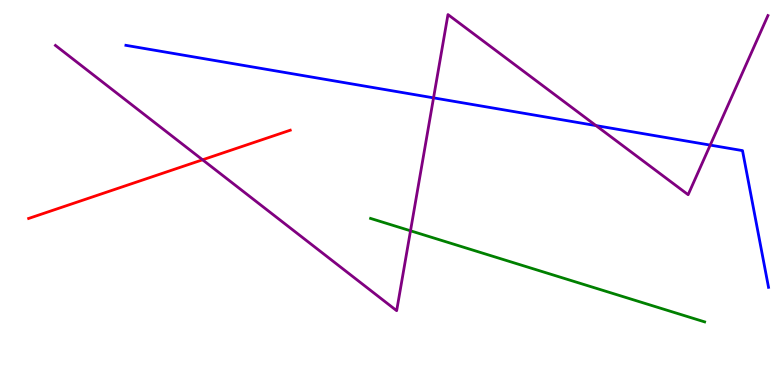[{'lines': ['blue', 'red'], 'intersections': []}, {'lines': ['green', 'red'], 'intersections': []}, {'lines': ['purple', 'red'], 'intersections': [{'x': 2.61, 'y': 5.85}]}, {'lines': ['blue', 'green'], 'intersections': []}, {'lines': ['blue', 'purple'], 'intersections': [{'x': 5.59, 'y': 7.46}, {'x': 7.69, 'y': 6.74}, {'x': 9.16, 'y': 6.23}]}, {'lines': ['green', 'purple'], 'intersections': [{'x': 5.3, 'y': 4.01}]}]